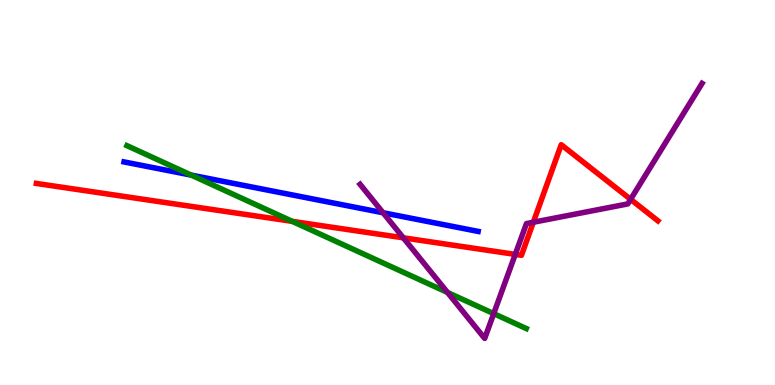[{'lines': ['blue', 'red'], 'intersections': []}, {'lines': ['green', 'red'], 'intersections': [{'x': 3.77, 'y': 4.25}]}, {'lines': ['purple', 'red'], 'intersections': [{'x': 5.2, 'y': 3.82}, {'x': 6.65, 'y': 3.39}, {'x': 6.88, 'y': 4.23}, {'x': 8.14, 'y': 4.82}]}, {'lines': ['blue', 'green'], 'intersections': [{'x': 2.47, 'y': 5.45}]}, {'lines': ['blue', 'purple'], 'intersections': [{'x': 4.94, 'y': 4.47}]}, {'lines': ['green', 'purple'], 'intersections': [{'x': 5.77, 'y': 2.4}, {'x': 6.37, 'y': 1.85}]}]